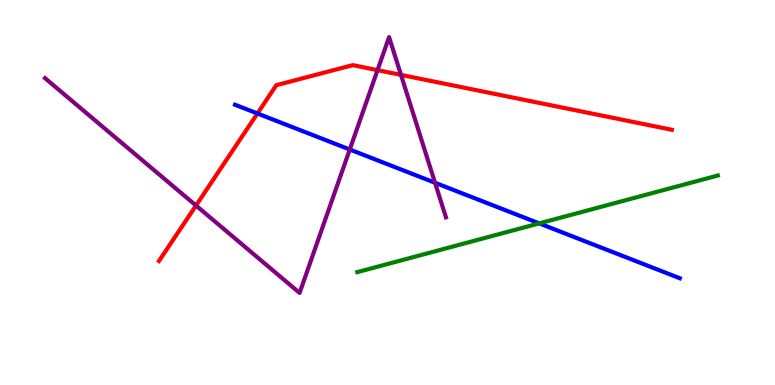[{'lines': ['blue', 'red'], 'intersections': [{'x': 3.32, 'y': 7.05}]}, {'lines': ['green', 'red'], 'intersections': []}, {'lines': ['purple', 'red'], 'intersections': [{'x': 2.53, 'y': 4.66}, {'x': 4.87, 'y': 8.18}, {'x': 5.17, 'y': 8.05}]}, {'lines': ['blue', 'green'], 'intersections': [{'x': 6.96, 'y': 4.2}]}, {'lines': ['blue', 'purple'], 'intersections': [{'x': 4.51, 'y': 6.12}, {'x': 5.61, 'y': 5.25}]}, {'lines': ['green', 'purple'], 'intersections': []}]